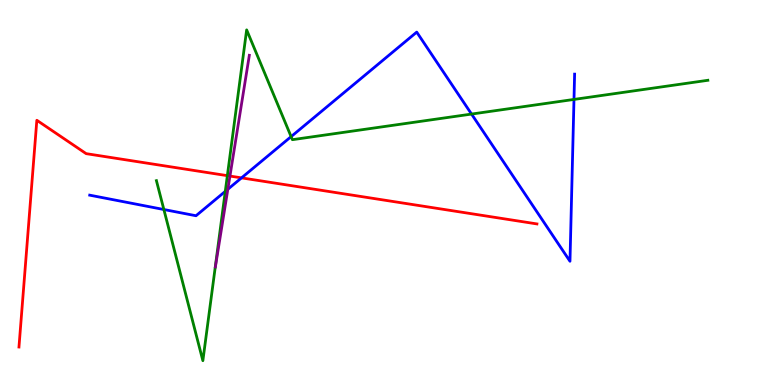[{'lines': ['blue', 'red'], 'intersections': [{'x': 3.12, 'y': 5.38}]}, {'lines': ['green', 'red'], 'intersections': [{'x': 2.93, 'y': 5.44}]}, {'lines': ['purple', 'red'], 'intersections': [{'x': 2.97, 'y': 5.43}]}, {'lines': ['blue', 'green'], 'intersections': [{'x': 2.11, 'y': 4.56}, {'x': 2.91, 'y': 5.03}, {'x': 3.76, 'y': 6.45}, {'x': 6.08, 'y': 7.04}, {'x': 7.41, 'y': 7.42}]}, {'lines': ['blue', 'purple'], 'intersections': [{'x': 2.94, 'y': 5.08}]}, {'lines': ['green', 'purple'], 'intersections': []}]